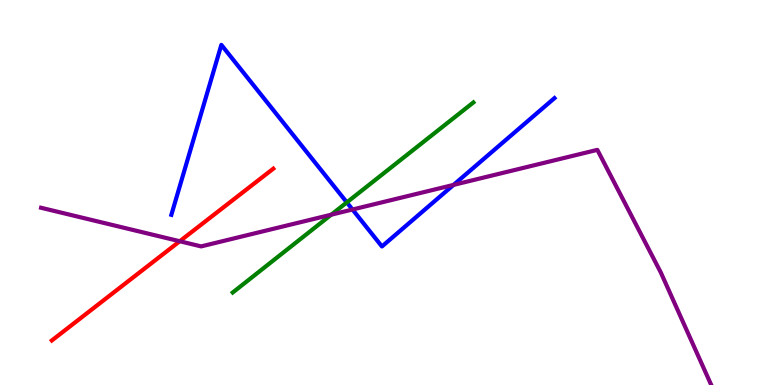[{'lines': ['blue', 'red'], 'intersections': []}, {'lines': ['green', 'red'], 'intersections': []}, {'lines': ['purple', 'red'], 'intersections': [{'x': 2.32, 'y': 3.73}]}, {'lines': ['blue', 'green'], 'intersections': [{'x': 4.48, 'y': 4.74}]}, {'lines': ['blue', 'purple'], 'intersections': [{'x': 4.55, 'y': 4.56}, {'x': 5.85, 'y': 5.2}]}, {'lines': ['green', 'purple'], 'intersections': [{'x': 4.27, 'y': 4.42}]}]